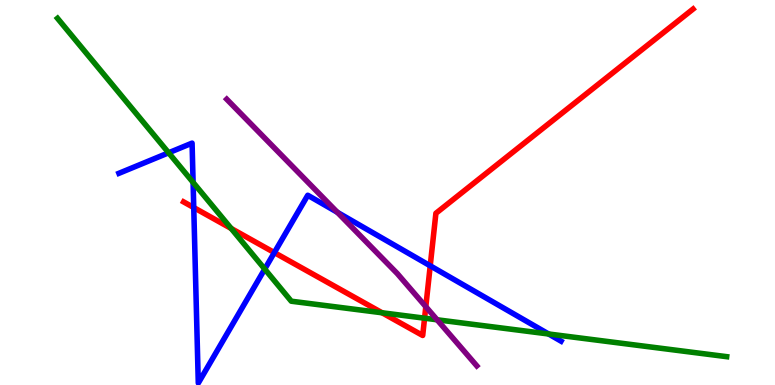[{'lines': ['blue', 'red'], 'intersections': [{'x': 2.5, 'y': 4.61}, {'x': 3.54, 'y': 3.44}, {'x': 5.55, 'y': 3.1}]}, {'lines': ['green', 'red'], 'intersections': [{'x': 2.98, 'y': 4.07}, {'x': 4.93, 'y': 1.88}, {'x': 5.48, 'y': 1.74}]}, {'lines': ['purple', 'red'], 'intersections': [{'x': 5.49, 'y': 2.03}]}, {'lines': ['blue', 'green'], 'intersections': [{'x': 2.18, 'y': 6.03}, {'x': 2.49, 'y': 5.26}, {'x': 3.42, 'y': 3.01}, {'x': 7.08, 'y': 1.33}]}, {'lines': ['blue', 'purple'], 'intersections': [{'x': 4.35, 'y': 4.49}]}, {'lines': ['green', 'purple'], 'intersections': [{'x': 5.64, 'y': 1.69}]}]